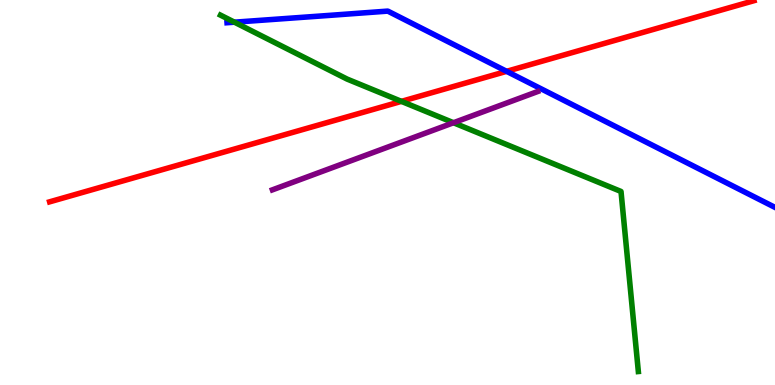[{'lines': ['blue', 'red'], 'intersections': [{'x': 6.54, 'y': 8.15}]}, {'lines': ['green', 'red'], 'intersections': [{'x': 5.18, 'y': 7.37}]}, {'lines': ['purple', 'red'], 'intersections': []}, {'lines': ['blue', 'green'], 'intersections': [{'x': 3.03, 'y': 9.42}]}, {'lines': ['blue', 'purple'], 'intersections': []}, {'lines': ['green', 'purple'], 'intersections': [{'x': 5.85, 'y': 6.81}]}]